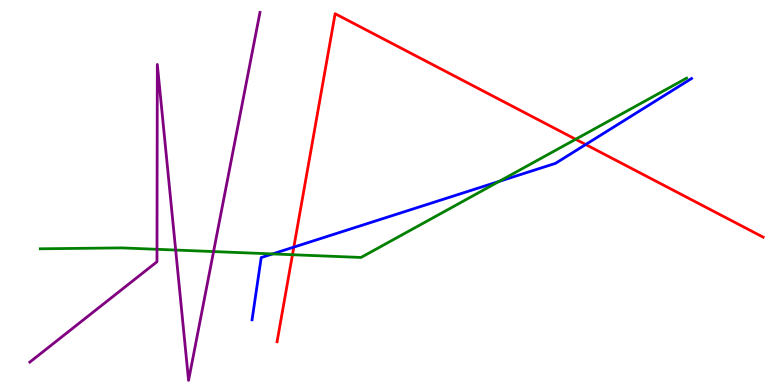[{'lines': ['blue', 'red'], 'intersections': [{'x': 3.79, 'y': 3.58}, {'x': 7.56, 'y': 6.25}]}, {'lines': ['green', 'red'], 'intersections': [{'x': 3.77, 'y': 3.38}, {'x': 7.43, 'y': 6.38}]}, {'lines': ['purple', 'red'], 'intersections': []}, {'lines': ['blue', 'green'], 'intersections': [{'x': 3.52, 'y': 3.4}, {'x': 6.44, 'y': 5.29}]}, {'lines': ['blue', 'purple'], 'intersections': []}, {'lines': ['green', 'purple'], 'intersections': [{'x': 2.03, 'y': 3.52}, {'x': 2.27, 'y': 3.51}, {'x': 2.76, 'y': 3.47}]}]